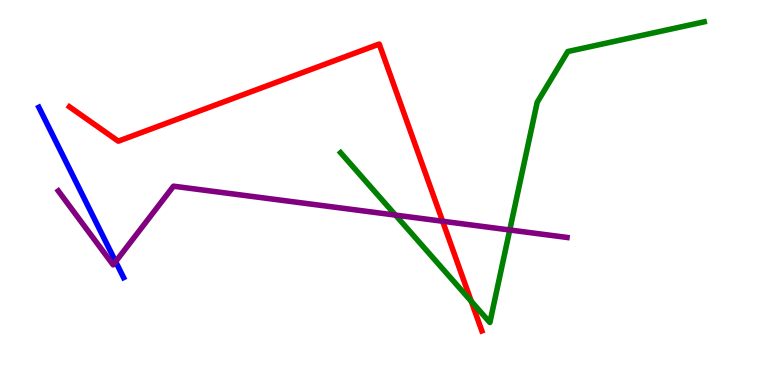[{'lines': ['blue', 'red'], 'intersections': []}, {'lines': ['green', 'red'], 'intersections': [{'x': 6.08, 'y': 2.17}]}, {'lines': ['purple', 'red'], 'intersections': [{'x': 5.71, 'y': 4.25}]}, {'lines': ['blue', 'green'], 'intersections': []}, {'lines': ['blue', 'purple'], 'intersections': [{'x': 1.49, 'y': 3.2}]}, {'lines': ['green', 'purple'], 'intersections': [{'x': 5.1, 'y': 4.41}, {'x': 6.58, 'y': 4.03}]}]